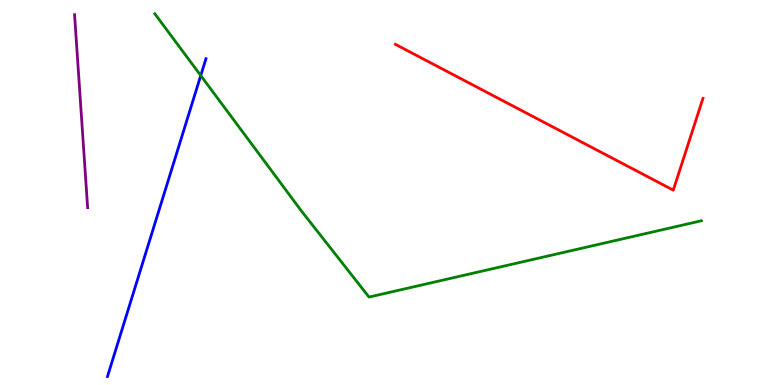[{'lines': ['blue', 'red'], 'intersections': []}, {'lines': ['green', 'red'], 'intersections': []}, {'lines': ['purple', 'red'], 'intersections': []}, {'lines': ['blue', 'green'], 'intersections': [{'x': 2.59, 'y': 8.04}]}, {'lines': ['blue', 'purple'], 'intersections': []}, {'lines': ['green', 'purple'], 'intersections': []}]